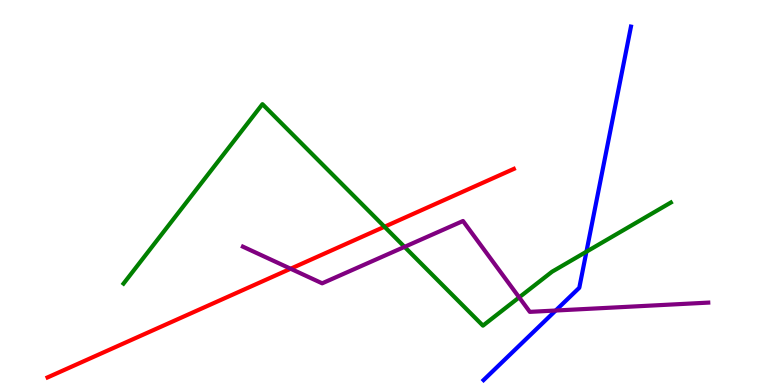[{'lines': ['blue', 'red'], 'intersections': []}, {'lines': ['green', 'red'], 'intersections': [{'x': 4.96, 'y': 4.11}]}, {'lines': ['purple', 'red'], 'intersections': [{'x': 3.75, 'y': 3.02}]}, {'lines': ['blue', 'green'], 'intersections': [{'x': 7.57, 'y': 3.46}]}, {'lines': ['blue', 'purple'], 'intersections': [{'x': 7.17, 'y': 1.93}]}, {'lines': ['green', 'purple'], 'intersections': [{'x': 5.22, 'y': 3.59}, {'x': 6.7, 'y': 2.28}]}]